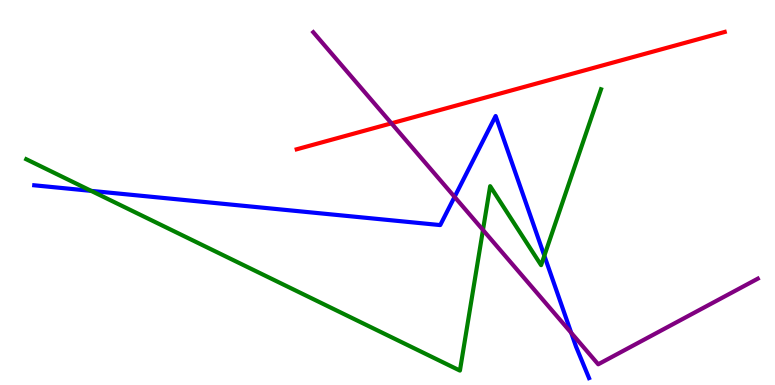[{'lines': ['blue', 'red'], 'intersections': []}, {'lines': ['green', 'red'], 'intersections': []}, {'lines': ['purple', 'red'], 'intersections': [{'x': 5.05, 'y': 6.8}]}, {'lines': ['blue', 'green'], 'intersections': [{'x': 1.18, 'y': 5.04}, {'x': 7.02, 'y': 3.36}]}, {'lines': ['blue', 'purple'], 'intersections': [{'x': 5.87, 'y': 4.89}, {'x': 7.37, 'y': 1.36}]}, {'lines': ['green', 'purple'], 'intersections': [{'x': 6.23, 'y': 4.03}]}]